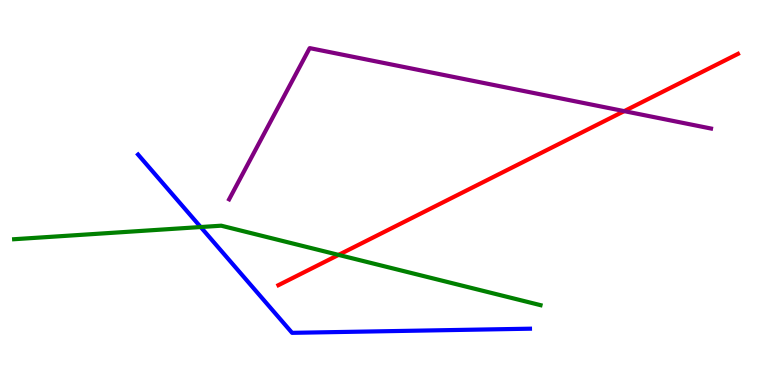[{'lines': ['blue', 'red'], 'intersections': []}, {'lines': ['green', 'red'], 'intersections': [{'x': 4.37, 'y': 3.38}]}, {'lines': ['purple', 'red'], 'intersections': [{'x': 8.05, 'y': 7.11}]}, {'lines': ['blue', 'green'], 'intersections': [{'x': 2.59, 'y': 4.1}]}, {'lines': ['blue', 'purple'], 'intersections': []}, {'lines': ['green', 'purple'], 'intersections': []}]